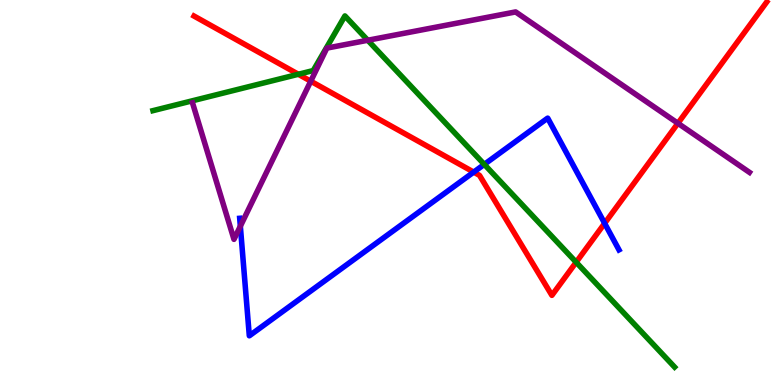[{'lines': ['blue', 'red'], 'intersections': [{'x': 6.11, 'y': 5.53}, {'x': 7.8, 'y': 4.2}]}, {'lines': ['green', 'red'], 'intersections': [{'x': 3.85, 'y': 8.07}, {'x': 7.43, 'y': 3.19}]}, {'lines': ['purple', 'red'], 'intersections': [{'x': 4.01, 'y': 7.89}, {'x': 8.75, 'y': 6.8}]}, {'lines': ['blue', 'green'], 'intersections': [{'x': 6.25, 'y': 5.73}]}, {'lines': ['blue', 'purple'], 'intersections': [{'x': 3.1, 'y': 4.12}]}, {'lines': ['green', 'purple'], 'intersections': [{'x': 4.75, 'y': 8.95}]}]